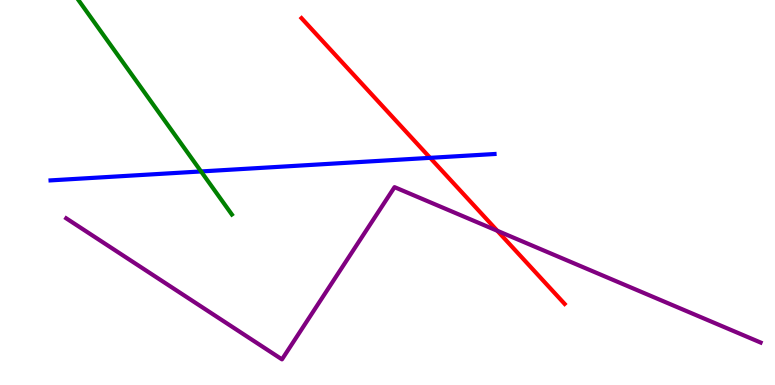[{'lines': ['blue', 'red'], 'intersections': [{'x': 5.55, 'y': 5.9}]}, {'lines': ['green', 'red'], 'intersections': []}, {'lines': ['purple', 'red'], 'intersections': [{'x': 6.42, 'y': 4.01}]}, {'lines': ['blue', 'green'], 'intersections': [{'x': 2.59, 'y': 5.55}]}, {'lines': ['blue', 'purple'], 'intersections': []}, {'lines': ['green', 'purple'], 'intersections': []}]